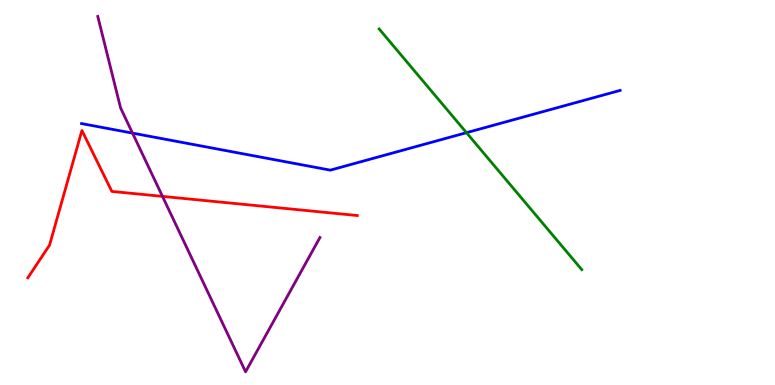[{'lines': ['blue', 'red'], 'intersections': []}, {'lines': ['green', 'red'], 'intersections': []}, {'lines': ['purple', 'red'], 'intersections': [{'x': 2.1, 'y': 4.9}]}, {'lines': ['blue', 'green'], 'intersections': [{'x': 6.02, 'y': 6.55}]}, {'lines': ['blue', 'purple'], 'intersections': [{'x': 1.71, 'y': 6.54}]}, {'lines': ['green', 'purple'], 'intersections': []}]